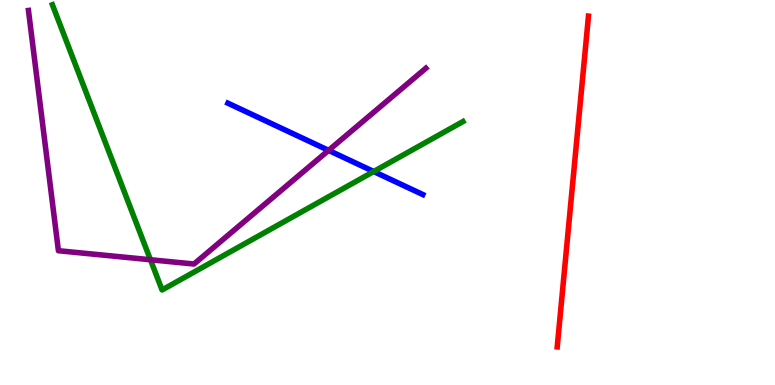[{'lines': ['blue', 'red'], 'intersections': []}, {'lines': ['green', 'red'], 'intersections': []}, {'lines': ['purple', 'red'], 'intersections': []}, {'lines': ['blue', 'green'], 'intersections': [{'x': 4.82, 'y': 5.54}]}, {'lines': ['blue', 'purple'], 'intersections': [{'x': 4.24, 'y': 6.09}]}, {'lines': ['green', 'purple'], 'intersections': [{'x': 1.94, 'y': 3.25}]}]